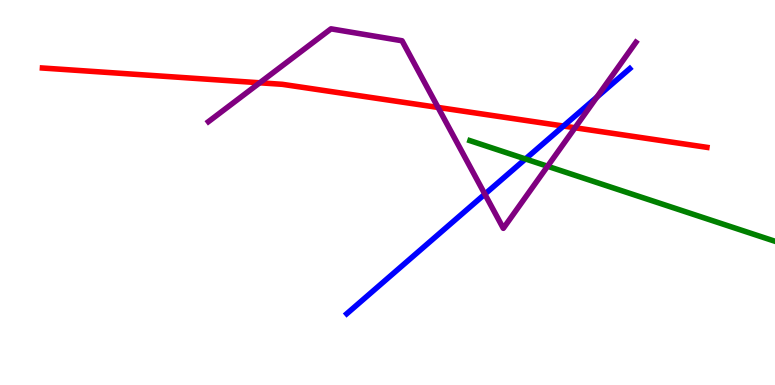[{'lines': ['blue', 'red'], 'intersections': [{'x': 7.27, 'y': 6.73}]}, {'lines': ['green', 'red'], 'intersections': []}, {'lines': ['purple', 'red'], 'intersections': [{'x': 3.35, 'y': 7.85}, {'x': 5.65, 'y': 7.21}, {'x': 7.42, 'y': 6.68}]}, {'lines': ['blue', 'green'], 'intersections': [{'x': 6.78, 'y': 5.87}]}, {'lines': ['blue', 'purple'], 'intersections': [{'x': 6.26, 'y': 4.96}, {'x': 7.7, 'y': 7.48}]}, {'lines': ['green', 'purple'], 'intersections': [{'x': 7.07, 'y': 5.68}]}]